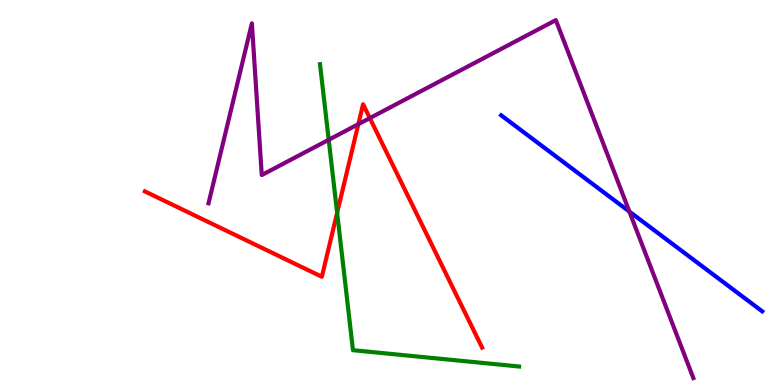[{'lines': ['blue', 'red'], 'intersections': []}, {'lines': ['green', 'red'], 'intersections': [{'x': 4.35, 'y': 4.47}]}, {'lines': ['purple', 'red'], 'intersections': [{'x': 4.62, 'y': 6.77}, {'x': 4.77, 'y': 6.93}]}, {'lines': ['blue', 'green'], 'intersections': []}, {'lines': ['blue', 'purple'], 'intersections': [{'x': 8.12, 'y': 4.5}]}, {'lines': ['green', 'purple'], 'intersections': [{'x': 4.24, 'y': 6.37}]}]